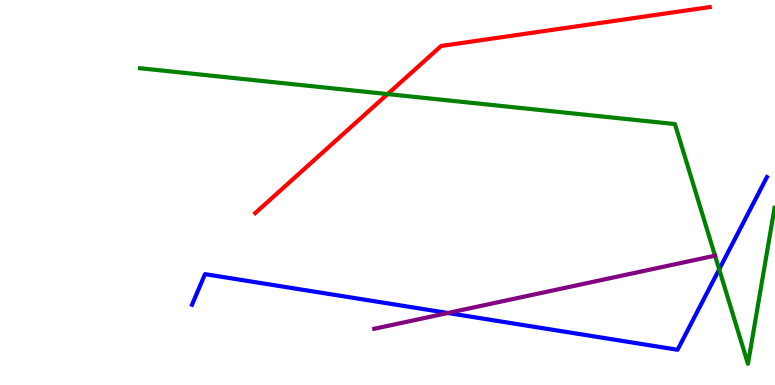[{'lines': ['blue', 'red'], 'intersections': []}, {'lines': ['green', 'red'], 'intersections': [{'x': 5.0, 'y': 7.56}]}, {'lines': ['purple', 'red'], 'intersections': []}, {'lines': ['blue', 'green'], 'intersections': [{'x': 9.28, 'y': 3.0}]}, {'lines': ['blue', 'purple'], 'intersections': [{'x': 5.78, 'y': 1.87}]}, {'lines': ['green', 'purple'], 'intersections': []}]